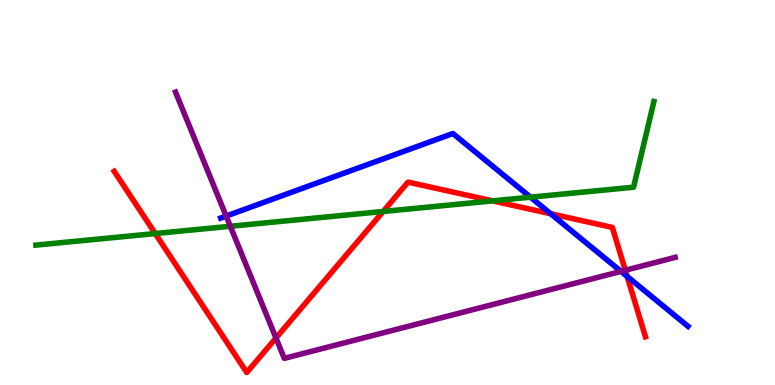[{'lines': ['blue', 'red'], 'intersections': [{'x': 7.11, 'y': 4.45}, {'x': 8.09, 'y': 2.82}]}, {'lines': ['green', 'red'], 'intersections': [{'x': 2.0, 'y': 3.93}, {'x': 4.94, 'y': 4.51}, {'x': 6.36, 'y': 4.78}]}, {'lines': ['purple', 'red'], 'intersections': [{'x': 3.56, 'y': 1.22}, {'x': 8.07, 'y': 2.98}]}, {'lines': ['blue', 'green'], 'intersections': [{'x': 6.85, 'y': 4.88}]}, {'lines': ['blue', 'purple'], 'intersections': [{'x': 2.92, 'y': 4.39}, {'x': 8.01, 'y': 2.95}]}, {'lines': ['green', 'purple'], 'intersections': [{'x': 2.97, 'y': 4.12}]}]